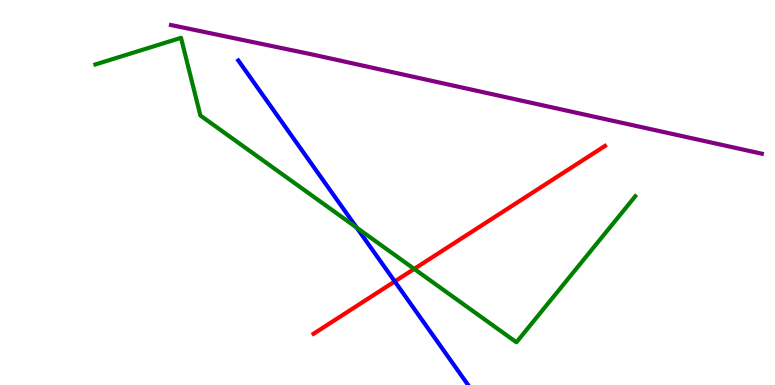[{'lines': ['blue', 'red'], 'intersections': [{'x': 5.09, 'y': 2.69}]}, {'lines': ['green', 'red'], 'intersections': [{'x': 5.34, 'y': 3.02}]}, {'lines': ['purple', 'red'], 'intersections': []}, {'lines': ['blue', 'green'], 'intersections': [{'x': 4.6, 'y': 4.09}]}, {'lines': ['blue', 'purple'], 'intersections': []}, {'lines': ['green', 'purple'], 'intersections': []}]